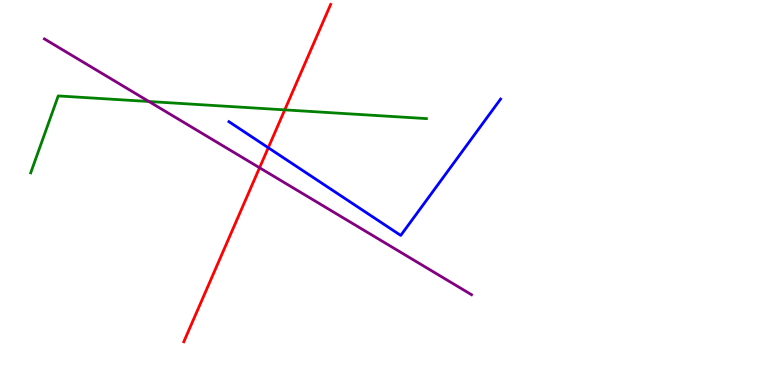[{'lines': ['blue', 'red'], 'intersections': [{'x': 3.46, 'y': 6.16}]}, {'lines': ['green', 'red'], 'intersections': [{'x': 3.67, 'y': 7.15}]}, {'lines': ['purple', 'red'], 'intersections': [{'x': 3.35, 'y': 5.64}]}, {'lines': ['blue', 'green'], 'intersections': []}, {'lines': ['blue', 'purple'], 'intersections': []}, {'lines': ['green', 'purple'], 'intersections': [{'x': 1.92, 'y': 7.36}]}]